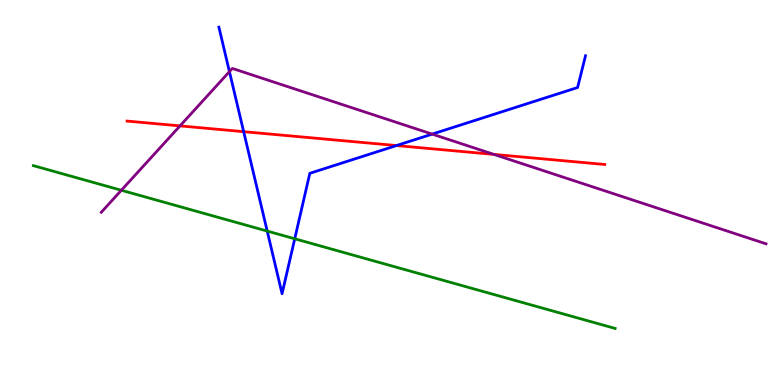[{'lines': ['blue', 'red'], 'intersections': [{'x': 3.14, 'y': 6.58}, {'x': 5.12, 'y': 6.22}]}, {'lines': ['green', 'red'], 'intersections': []}, {'lines': ['purple', 'red'], 'intersections': [{'x': 2.32, 'y': 6.73}, {'x': 6.37, 'y': 5.99}]}, {'lines': ['blue', 'green'], 'intersections': [{'x': 3.45, 'y': 4.0}, {'x': 3.8, 'y': 3.8}]}, {'lines': ['blue', 'purple'], 'intersections': [{'x': 2.96, 'y': 8.14}, {'x': 5.58, 'y': 6.52}]}, {'lines': ['green', 'purple'], 'intersections': [{'x': 1.57, 'y': 5.06}]}]